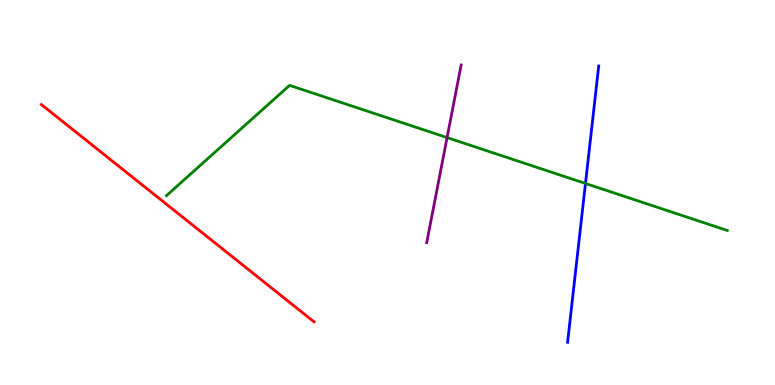[{'lines': ['blue', 'red'], 'intersections': []}, {'lines': ['green', 'red'], 'intersections': []}, {'lines': ['purple', 'red'], 'intersections': []}, {'lines': ['blue', 'green'], 'intersections': [{'x': 7.55, 'y': 5.23}]}, {'lines': ['blue', 'purple'], 'intersections': []}, {'lines': ['green', 'purple'], 'intersections': [{'x': 5.77, 'y': 6.43}]}]